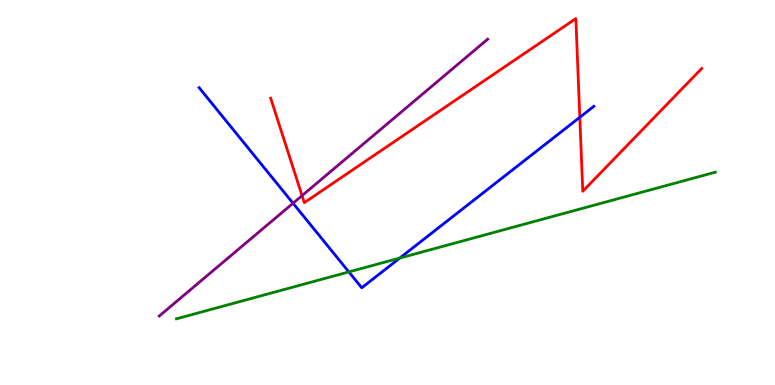[{'lines': ['blue', 'red'], 'intersections': [{'x': 7.48, 'y': 6.95}]}, {'lines': ['green', 'red'], 'intersections': []}, {'lines': ['purple', 'red'], 'intersections': [{'x': 3.9, 'y': 4.92}]}, {'lines': ['blue', 'green'], 'intersections': [{'x': 4.5, 'y': 2.94}, {'x': 5.16, 'y': 3.3}]}, {'lines': ['blue', 'purple'], 'intersections': [{'x': 3.78, 'y': 4.72}]}, {'lines': ['green', 'purple'], 'intersections': []}]